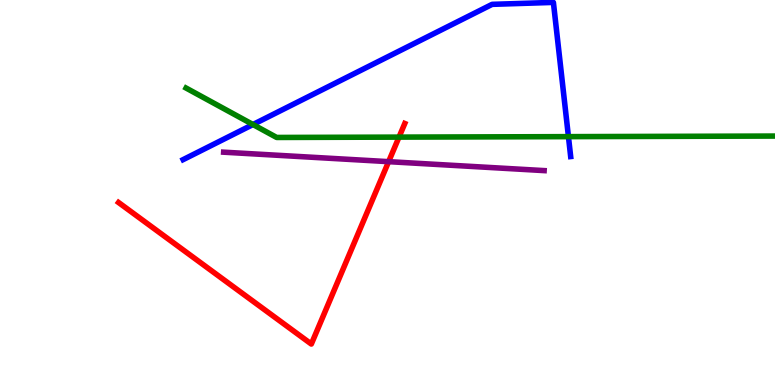[{'lines': ['blue', 'red'], 'intersections': []}, {'lines': ['green', 'red'], 'intersections': [{'x': 5.15, 'y': 6.44}]}, {'lines': ['purple', 'red'], 'intersections': [{'x': 5.01, 'y': 5.8}]}, {'lines': ['blue', 'green'], 'intersections': [{'x': 3.26, 'y': 6.77}, {'x': 7.33, 'y': 6.45}]}, {'lines': ['blue', 'purple'], 'intersections': []}, {'lines': ['green', 'purple'], 'intersections': []}]